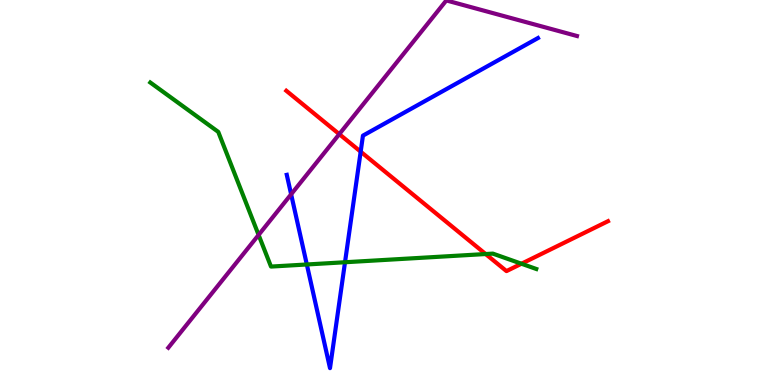[{'lines': ['blue', 'red'], 'intersections': [{'x': 4.65, 'y': 6.06}]}, {'lines': ['green', 'red'], 'intersections': [{'x': 6.27, 'y': 3.4}, {'x': 6.73, 'y': 3.15}]}, {'lines': ['purple', 'red'], 'intersections': [{'x': 4.38, 'y': 6.52}]}, {'lines': ['blue', 'green'], 'intersections': [{'x': 3.96, 'y': 3.13}, {'x': 4.45, 'y': 3.19}]}, {'lines': ['blue', 'purple'], 'intersections': [{'x': 3.76, 'y': 4.95}]}, {'lines': ['green', 'purple'], 'intersections': [{'x': 3.34, 'y': 3.9}]}]